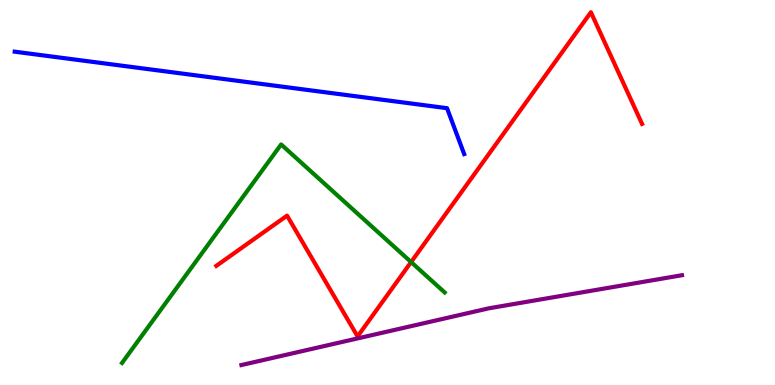[{'lines': ['blue', 'red'], 'intersections': []}, {'lines': ['green', 'red'], 'intersections': [{'x': 5.3, 'y': 3.19}]}, {'lines': ['purple', 'red'], 'intersections': []}, {'lines': ['blue', 'green'], 'intersections': []}, {'lines': ['blue', 'purple'], 'intersections': []}, {'lines': ['green', 'purple'], 'intersections': []}]